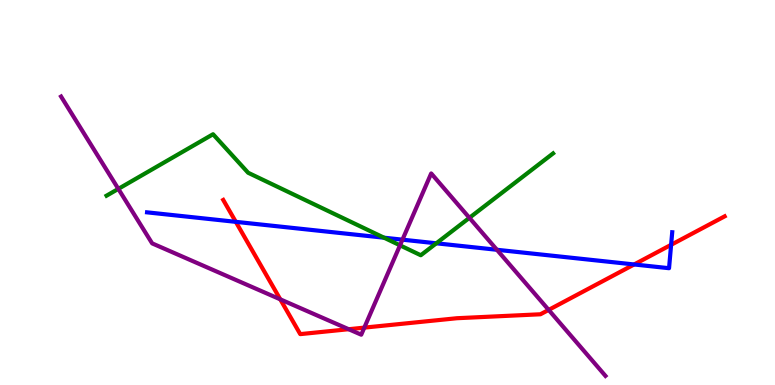[{'lines': ['blue', 'red'], 'intersections': [{'x': 3.04, 'y': 4.24}, {'x': 8.18, 'y': 3.13}, {'x': 8.66, 'y': 3.64}]}, {'lines': ['green', 'red'], 'intersections': []}, {'lines': ['purple', 'red'], 'intersections': [{'x': 3.62, 'y': 2.22}, {'x': 4.5, 'y': 1.45}, {'x': 4.7, 'y': 1.49}, {'x': 7.08, 'y': 1.95}]}, {'lines': ['blue', 'green'], 'intersections': [{'x': 4.96, 'y': 3.83}, {'x': 5.63, 'y': 3.68}]}, {'lines': ['blue', 'purple'], 'intersections': [{'x': 5.19, 'y': 3.77}, {'x': 6.41, 'y': 3.51}]}, {'lines': ['green', 'purple'], 'intersections': [{'x': 1.53, 'y': 5.09}, {'x': 5.16, 'y': 3.63}, {'x': 6.06, 'y': 4.34}]}]